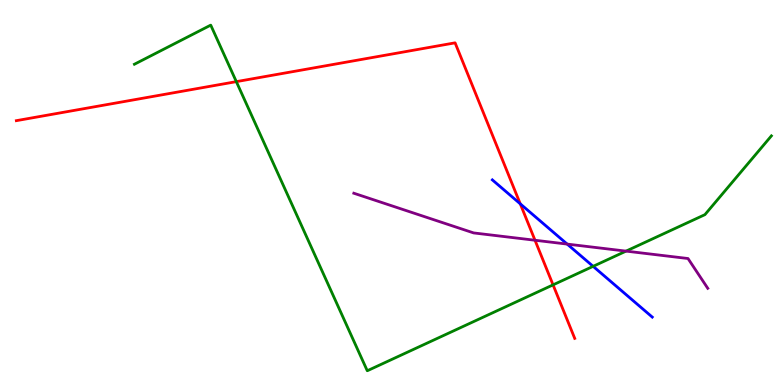[{'lines': ['blue', 'red'], 'intersections': [{'x': 6.71, 'y': 4.71}]}, {'lines': ['green', 'red'], 'intersections': [{'x': 3.05, 'y': 7.88}, {'x': 7.14, 'y': 2.6}]}, {'lines': ['purple', 'red'], 'intersections': [{'x': 6.9, 'y': 3.76}]}, {'lines': ['blue', 'green'], 'intersections': [{'x': 7.65, 'y': 3.08}]}, {'lines': ['blue', 'purple'], 'intersections': [{'x': 7.32, 'y': 3.66}]}, {'lines': ['green', 'purple'], 'intersections': [{'x': 8.08, 'y': 3.48}]}]